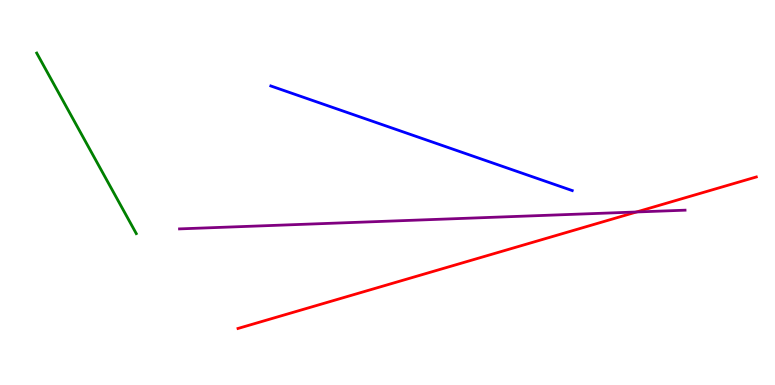[{'lines': ['blue', 'red'], 'intersections': []}, {'lines': ['green', 'red'], 'intersections': []}, {'lines': ['purple', 'red'], 'intersections': [{'x': 8.21, 'y': 4.49}]}, {'lines': ['blue', 'green'], 'intersections': []}, {'lines': ['blue', 'purple'], 'intersections': []}, {'lines': ['green', 'purple'], 'intersections': []}]